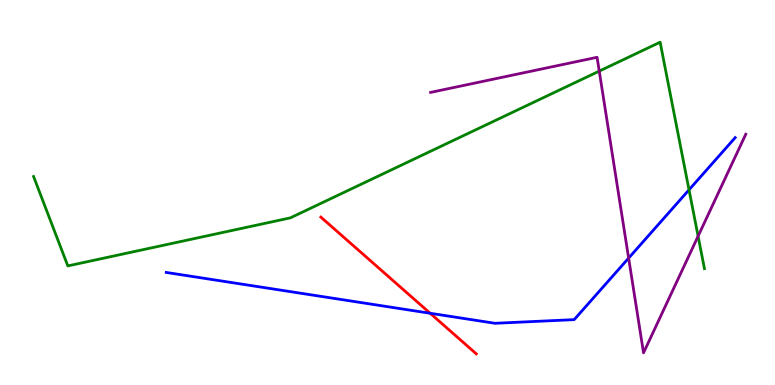[{'lines': ['blue', 'red'], 'intersections': [{'x': 5.55, 'y': 1.86}]}, {'lines': ['green', 'red'], 'intersections': []}, {'lines': ['purple', 'red'], 'intersections': []}, {'lines': ['blue', 'green'], 'intersections': [{'x': 8.89, 'y': 5.07}]}, {'lines': ['blue', 'purple'], 'intersections': [{'x': 8.11, 'y': 3.3}]}, {'lines': ['green', 'purple'], 'intersections': [{'x': 7.73, 'y': 8.15}, {'x': 9.01, 'y': 3.87}]}]